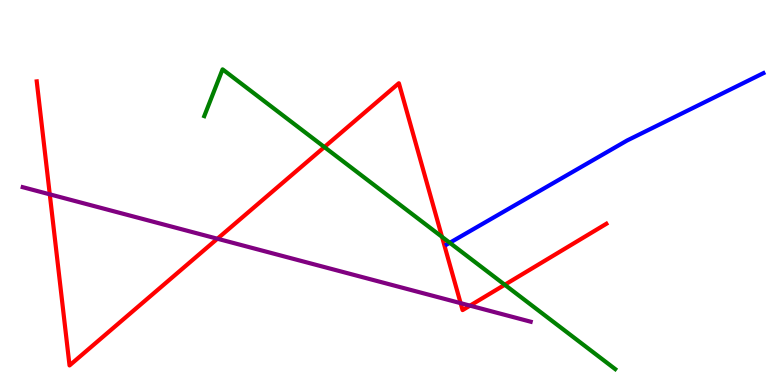[{'lines': ['blue', 'red'], 'intersections': []}, {'lines': ['green', 'red'], 'intersections': [{'x': 4.19, 'y': 6.18}, {'x': 5.7, 'y': 3.85}, {'x': 6.51, 'y': 2.6}]}, {'lines': ['purple', 'red'], 'intersections': [{'x': 0.642, 'y': 4.95}, {'x': 2.81, 'y': 3.8}, {'x': 5.94, 'y': 2.13}, {'x': 6.06, 'y': 2.06}]}, {'lines': ['blue', 'green'], 'intersections': [{'x': 5.8, 'y': 3.69}]}, {'lines': ['blue', 'purple'], 'intersections': []}, {'lines': ['green', 'purple'], 'intersections': []}]